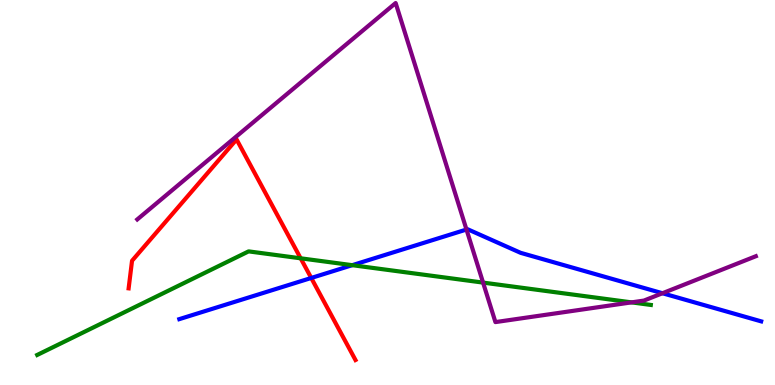[{'lines': ['blue', 'red'], 'intersections': [{'x': 4.02, 'y': 2.78}]}, {'lines': ['green', 'red'], 'intersections': [{'x': 3.88, 'y': 3.29}]}, {'lines': ['purple', 'red'], 'intersections': []}, {'lines': ['blue', 'green'], 'intersections': [{'x': 4.54, 'y': 3.11}]}, {'lines': ['blue', 'purple'], 'intersections': [{'x': 6.02, 'y': 4.04}, {'x': 8.55, 'y': 2.38}]}, {'lines': ['green', 'purple'], 'intersections': [{'x': 6.23, 'y': 2.66}, {'x': 8.15, 'y': 2.15}]}]